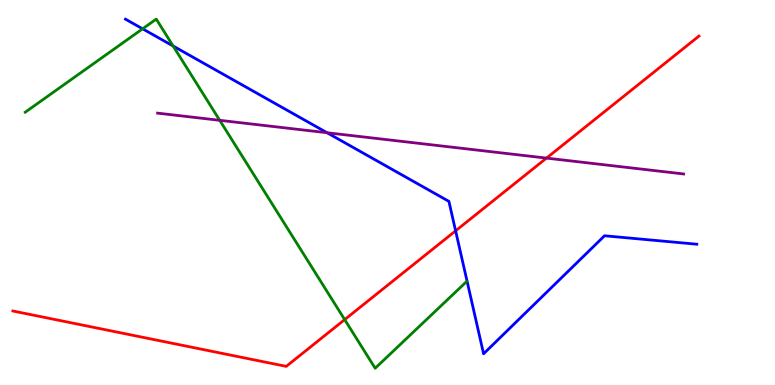[{'lines': ['blue', 'red'], 'intersections': [{'x': 5.88, 'y': 4.0}]}, {'lines': ['green', 'red'], 'intersections': [{'x': 4.45, 'y': 1.7}]}, {'lines': ['purple', 'red'], 'intersections': [{'x': 7.05, 'y': 5.89}]}, {'lines': ['blue', 'green'], 'intersections': [{'x': 1.84, 'y': 9.25}, {'x': 2.23, 'y': 8.8}]}, {'lines': ['blue', 'purple'], 'intersections': [{'x': 4.22, 'y': 6.55}]}, {'lines': ['green', 'purple'], 'intersections': [{'x': 2.84, 'y': 6.87}]}]